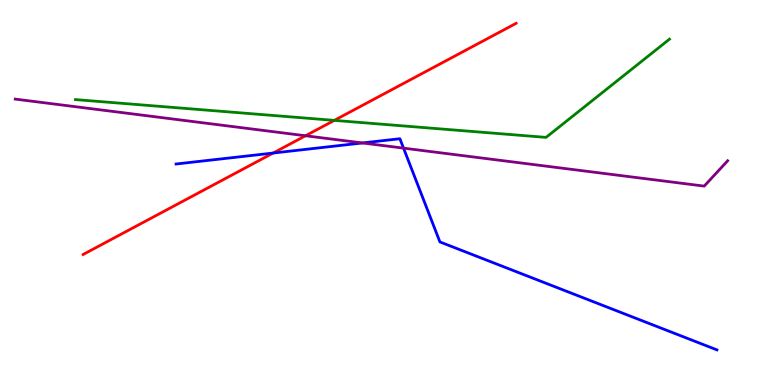[{'lines': ['blue', 'red'], 'intersections': [{'x': 3.52, 'y': 6.02}]}, {'lines': ['green', 'red'], 'intersections': [{'x': 4.31, 'y': 6.87}]}, {'lines': ['purple', 'red'], 'intersections': [{'x': 3.94, 'y': 6.47}]}, {'lines': ['blue', 'green'], 'intersections': []}, {'lines': ['blue', 'purple'], 'intersections': [{'x': 4.68, 'y': 6.29}, {'x': 5.21, 'y': 6.15}]}, {'lines': ['green', 'purple'], 'intersections': []}]